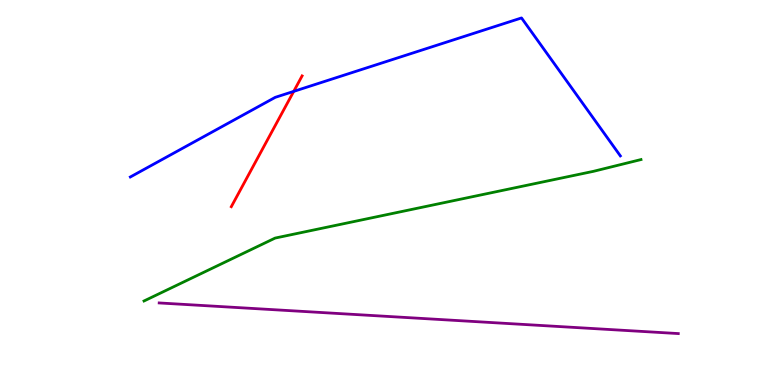[{'lines': ['blue', 'red'], 'intersections': [{'x': 3.79, 'y': 7.63}]}, {'lines': ['green', 'red'], 'intersections': []}, {'lines': ['purple', 'red'], 'intersections': []}, {'lines': ['blue', 'green'], 'intersections': []}, {'lines': ['blue', 'purple'], 'intersections': []}, {'lines': ['green', 'purple'], 'intersections': []}]